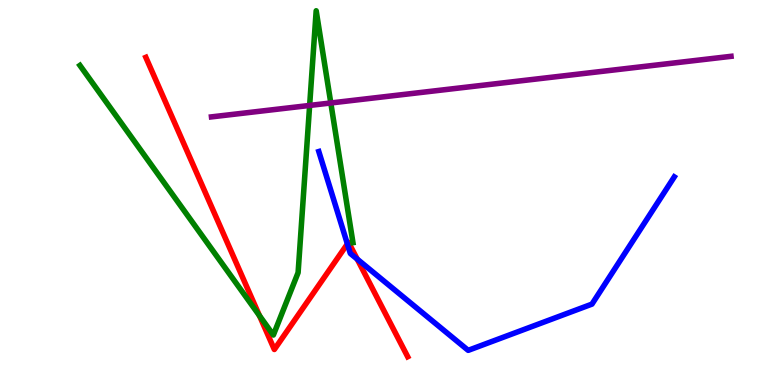[{'lines': ['blue', 'red'], 'intersections': [{'x': 4.48, 'y': 3.66}, {'x': 4.61, 'y': 3.27}]}, {'lines': ['green', 'red'], 'intersections': [{'x': 3.35, 'y': 1.8}]}, {'lines': ['purple', 'red'], 'intersections': []}, {'lines': ['blue', 'green'], 'intersections': []}, {'lines': ['blue', 'purple'], 'intersections': []}, {'lines': ['green', 'purple'], 'intersections': [{'x': 4.0, 'y': 7.26}, {'x': 4.27, 'y': 7.33}]}]